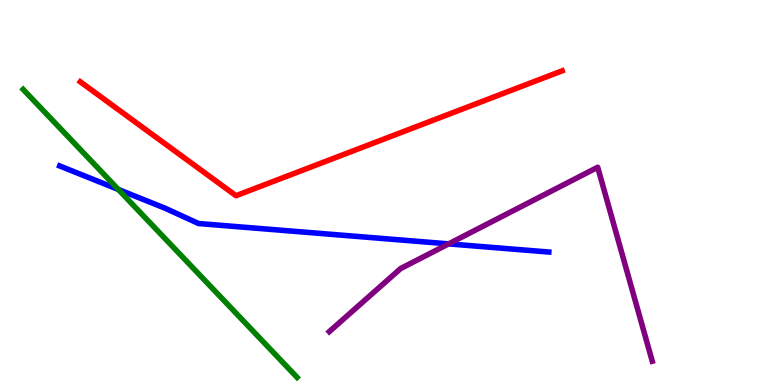[{'lines': ['blue', 'red'], 'intersections': []}, {'lines': ['green', 'red'], 'intersections': []}, {'lines': ['purple', 'red'], 'intersections': []}, {'lines': ['blue', 'green'], 'intersections': [{'x': 1.53, 'y': 5.08}]}, {'lines': ['blue', 'purple'], 'intersections': [{'x': 5.79, 'y': 3.67}]}, {'lines': ['green', 'purple'], 'intersections': []}]